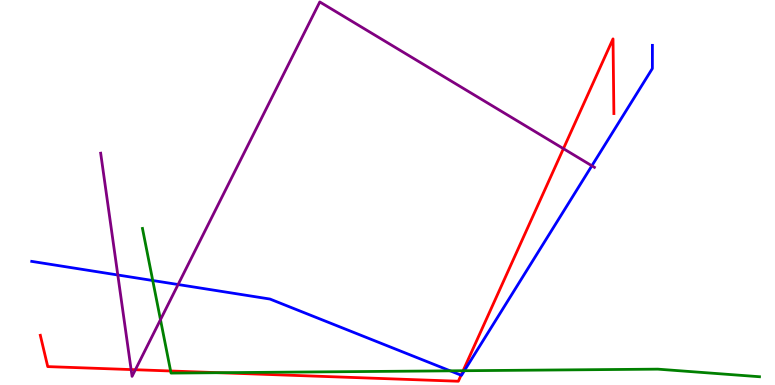[{'lines': ['blue', 'red'], 'intersections': [{'x': 5.95, 'y': 0.255}]}, {'lines': ['green', 'red'], 'intersections': [{'x': 2.2, 'y': 0.364}, {'x': 2.82, 'y': 0.319}, {'x': 5.98, 'y': 0.371}]}, {'lines': ['purple', 'red'], 'intersections': [{'x': 1.69, 'y': 0.401}, {'x': 1.75, 'y': 0.397}, {'x': 7.27, 'y': 6.14}]}, {'lines': ['blue', 'green'], 'intersections': [{'x': 1.97, 'y': 2.71}, {'x': 5.81, 'y': 0.368}, {'x': 5.99, 'y': 0.371}]}, {'lines': ['blue', 'purple'], 'intersections': [{'x': 1.52, 'y': 2.86}, {'x': 2.3, 'y': 2.61}, {'x': 7.64, 'y': 5.69}]}, {'lines': ['green', 'purple'], 'intersections': [{'x': 2.07, 'y': 1.7}]}]